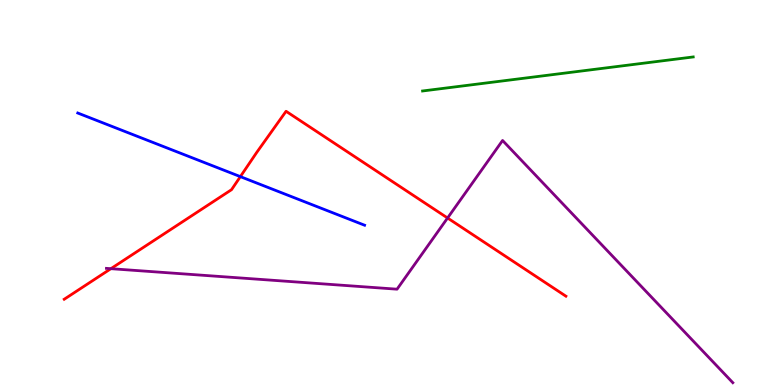[{'lines': ['blue', 'red'], 'intersections': [{'x': 3.1, 'y': 5.41}]}, {'lines': ['green', 'red'], 'intersections': []}, {'lines': ['purple', 'red'], 'intersections': [{'x': 1.43, 'y': 3.02}, {'x': 5.78, 'y': 4.34}]}, {'lines': ['blue', 'green'], 'intersections': []}, {'lines': ['blue', 'purple'], 'intersections': []}, {'lines': ['green', 'purple'], 'intersections': []}]